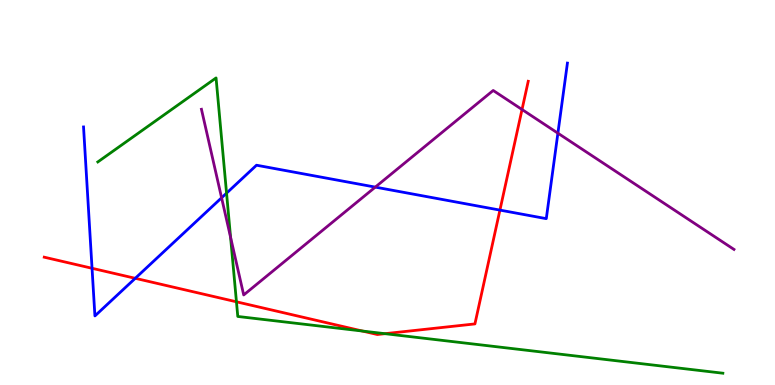[{'lines': ['blue', 'red'], 'intersections': [{'x': 1.19, 'y': 3.03}, {'x': 1.75, 'y': 2.77}, {'x': 6.45, 'y': 4.54}]}, {'lines': ['green', 'red'], 'intersections': [{'x': 3.05, 'y': 2.16}, {'x': 4.68, 'y': 1.4}, {'x': 4.97, 'y': 1.33}]}, {'lines': ['purple', 'red'], 'intersections': [{'x': 6.74, 'y': 7.16}]}, {'lines': ['blue', 'green'], 'intersections': [{'x': 2.92, 'y': 4.98}]}, {'lines': ['blue', 'purple'], 'intersections': [{'x': 2.86, 'y': 4.86}, {'x': 4.84, 'y': 5.14}, {'x': 7.2, 'y': 6.54}]}, {'lines': ['green', 'purple'], 'intersections': [{'x': 2.98, 'y': 3.84}]}]